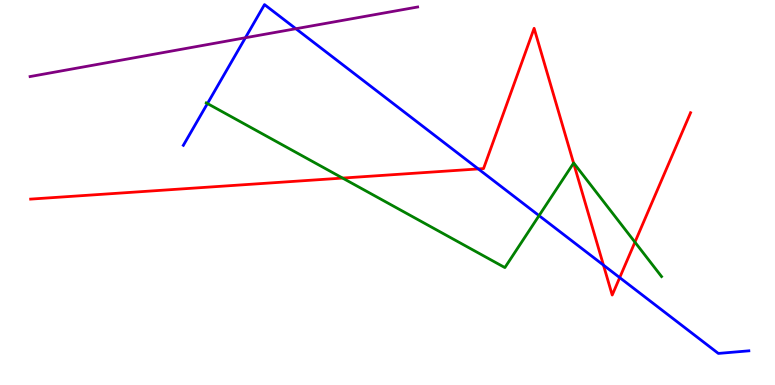[{'lines': ['blue', 'red'], 'intersections': [{'x': 6.17, 'y': 5.61}, {'x': 7.79, 'y': 3.11}, {'x': 8.0, 'y': 2.79}]}, {'lines': ['green', 'red'], 'intersections': [{'x': 4.42, 'y': 5.37}, {'x': 7.4, 'y': 5.76}, {'x': 8.19, 'y': 3.71}]}, {'lines': ['purple', 'red'], 'intersections': []}, {'lines': ['blue', 'green'], 'intersections': [{'x': 2.68, 'y': 7.31}, {'x': 6.96, 'y': 4.4}]}, {'lines': ['blue', 'purple'], 'intersections': [{'x': 3.17, 'y': 9.02}, {'x': 3.82, 'y': 9.25}]}, {'lines': ['green', 'purple'], 'intersections': []}]